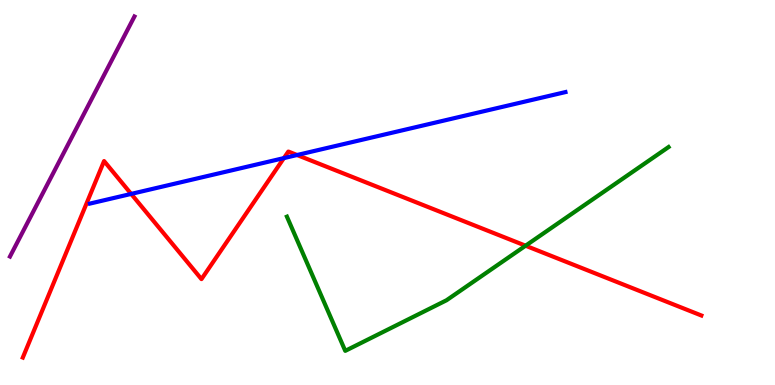[{'lines': ['blue', 'red'], 'intersections': [{'x': 1.69, 'y': 4.96}, {'x': 3.66, 'y': 5.89}, {'x': 3.83, 'y': 5.97}]}, {'lines': ['green', 'red'], 'intersections': [{'x': 6.78, 'y': 3.62}]}, {'lines': ['purple', 'red'], 'intersections': []}, {'lines': ['blue', 'green'], 'intersections': []}, {'lines': ['blue', 'purple'], 'intersections': []}, {'lines': ['green', 'purple'], 'intersections': []}]